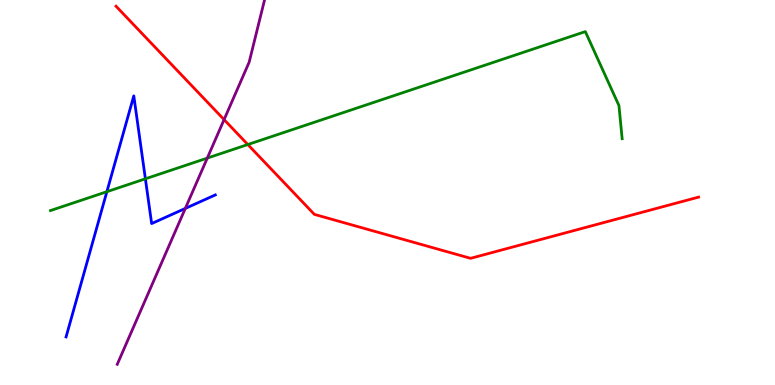[{'lines': ['blue', 'red'], 'intersections': []}, {'lines': ['green', 'red'], 'intersections': [{'x': 3.2, 'y': 6.25}]}, {'lines': ['purple', 'red'], 'intersections': [{'x': 2.89, 'y': 6.89}]}, {'lines': ['blue', 'green'], 'intersections': [{'x': 1.38, 'y': 5.02}, {'x': 1.88, 'y': 5.36}]}, {'lines': ['blue', 'purple'], 'intersections': [{'x': 2.39, 'y': 4.59}]}, {'lines': ['green', 'purple'], 'intersections': [{'x': 2.67, 'y': 5.89}]}]